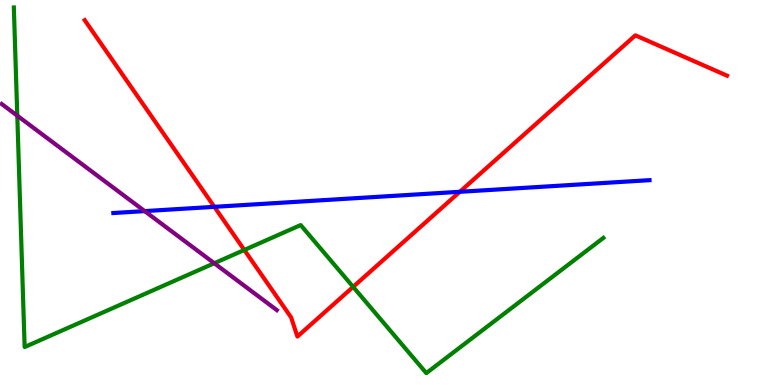[{'lines': ['blue', 'red'], 'intersections': [{'x': 2.77, 'y': 4.63}, {'x': 5.93, 'y': 5.02}]}, {'lines': ['green', 'red'], 'intersections': [{'x': 3.15, 'y': 3.51}, {'x': 4.56, 'y': 2.55}]}, {'lines': ['purple', 'red'], 'intersections': []}, {'lines': ['blue', 'green'], 'intersections': []}, {'lines': ['blue', 'purple'], 'intersections': [{'x': 1.87, 'y': 4.52}]}, {'lines': ['green', 'purple'], 'intersections': [{'x': 0.223, 'y': 7.0}, {'x': 2.76, 'y': 3.16}]}]